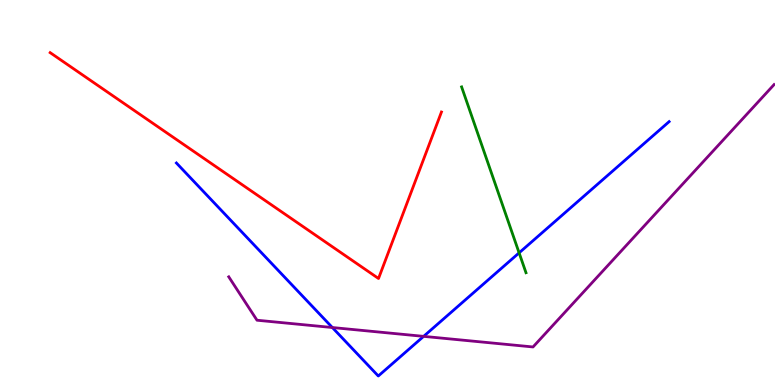[{'lines': ['blue', 'red'], 'intersections': []}, {'lines': ['green', 'red'], 'intersections': []}, {'lines': ['purple', 'red'], 'intersections': []}, {'lines': ['blue', 'green'], 'intersections': [{'x': 6.7, 'y': 3.43}]}, {'lines': ['blue', 'purple'], 'intersections': [{'x': 4.29, 'y': 1.49}, {'x': 5.47, 'y': 1.26}]}, {'lines': ['green', 'purple'], 'intersections': []}]